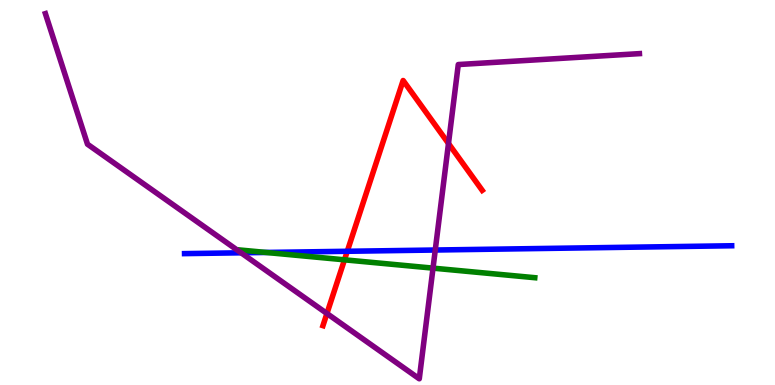[{'lines': ['blue', 'red'], 'intersections': [{'x': 4.48, 'y': 3.47}]}, {'lines': ['green', 'red'], 'intersections': [{'x': 4.44, 'y': 3.25}]}, {'lines': ['purple', 'red'], 'intersections': [{'x': 4.22, 'y': 1.86}, {'x': 5.79, 'y': 6.27}]}, {'lines': ['blue', 'green'], 'intersections': [{'x': 3.43, 'y': 3.44}]}, {'lines': ['blue', 'purple'], 'intersections': [{'x': 3.11, 'y': 3.43}, {'x': 5.62, 'y': 3.51}]}, {'lines': ['green', 'purple'], 'intersections': [{'x': 5.59, 'y': 3.04}]}]